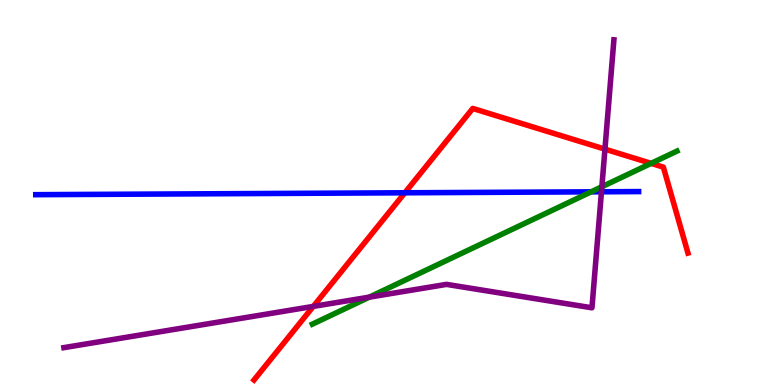[{'lines': ['blue', 'red'], 'intersections': [{'x': 5.22, 'y': 4.99}]}, {'lines': ['green', 'red'], 'intersections': [{'x': 8.4, 'y': 5.76}]}, {'lines': ['purple', 'red'], 'intersections': [{'x': 4.04, 'y': 2.04}, {'x': 7.81, 'y': 6.13}]}, {'lines': ['blue', 'green'], 'intersections': [{'x': 7.63, 'y': 5.02}]}, {'lines': ['blue', 'purple'], 'intersections': [{'x': 7.76, 'y': 5.02}]}, {'lines': ['green', 'purple'], 'intersections': [{'x': 4.76, 'y': 2.28}, {'x': 7.77, 'y': 5.15}]}]